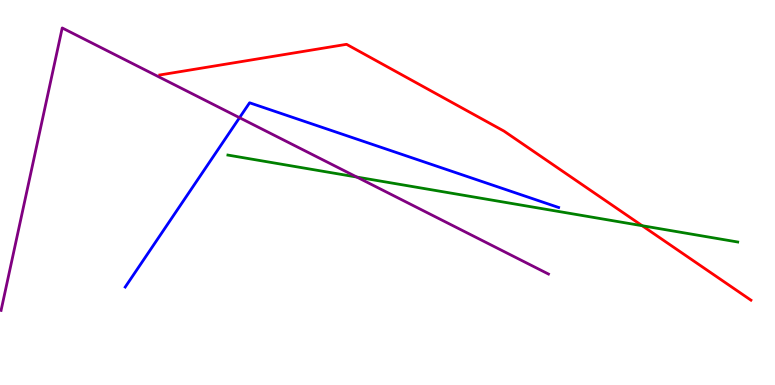[{'lines': ['blue', 'red'], 'intersections': []}, {'lines': ['green', 'red'], 'intersections': [{'x': 8.29, 'y': 4.14}]}, {'lines': ['purple', 'red'], 'intersections': []}, {'lines': ['blue', 'green'], 'intersections': []}, {'lines': ['blue', 'purple'], 'intersections': [{'x': 3.09, 'y': 6.94}]}, {'lines': ['green', 'purple'], 'intersections': [{'x': 4.6, 'y': 5.4}]}]